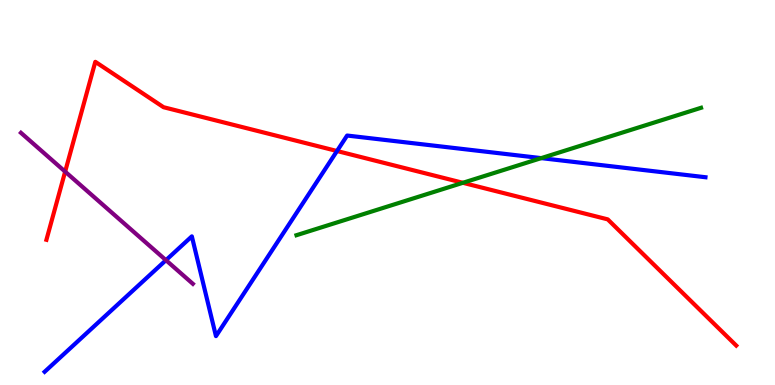[{'lines': ['blue', 'red'], 'intersections': [{'x': 4.35, 'y': 6.08}]}, {'lines': ['green', 'red'], 'intersections': [{'x': 5.97, 'y': 5.25}]}, {'lines': ['purple', 'red'], 'intersections': [{'x': 0.841, 'y': 5.54}]}, {'lines': ['blue', 'green'], 'intersections': [{'x': 6.98, 'y': 5.89}]}, {'lines': ['blue', 'purple'], 'intersections': [{'x': 2.14, 'y': 3.24}]}, {'lines': ['green', 'purple'], 'intersections': []}]